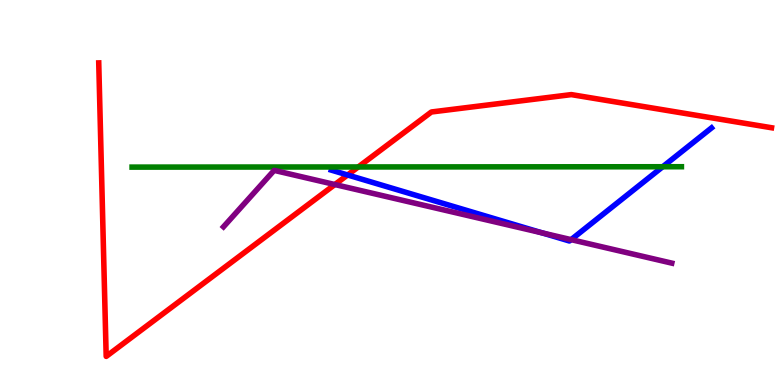[{'lines': ['blue', 'red'], 'intersections': [{'x': 4.49, 'y': 5.46}]}, {'lines': ['green', 'red'], 'intersections': [{'x': 4.62, 'y': 5.66}]}, {'lines': ['purple', 'red'], 'intersections': [{'x': 4.32, 'y': 5.21}]}, {'lines': ['blue', 'green'], 'intersections': [{'x': 8.55, 'y': 5.67}]}, {'lines': ['blue', 'purple'], 'intersections': [{'x': 7.0, 'y': 3.95}, {'x': 7.37, 'y': 3.78}]}, {'lines': ['green', 'purple'], 'intersections': []}]